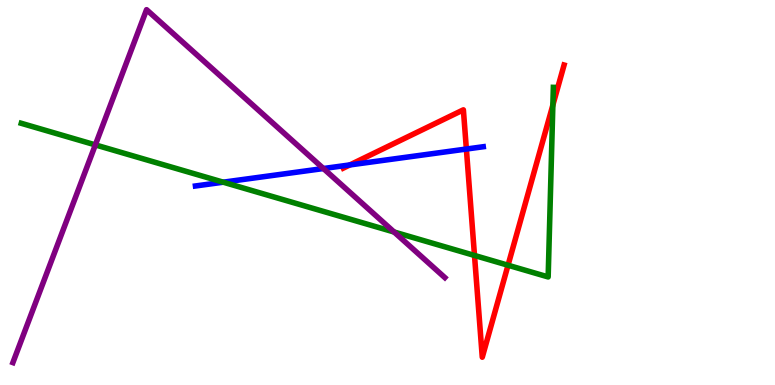[{'lines': ['blue', 'red'], 'intersections': [{'x': 4.51, 'y': 5.72}, {'x': 6.02, 'y': 6.13}]}, {'lines': ['green', 'red'], 'intersections': [{'x': 6.12, 'y': 3.36}, {'x': 6.56, 'y': 3.11}, {'x': 7.13, 'y': 7.27}]}, {'lines': ['purple', 'red'], 'intersections': []}, {'lines': ['blue', 'green'], 'intersections': [{'x': 2.88, 'y': 5.27}]}, {'lines': ['blue', 'purple'], 'intersections': [{'x': 4.17, 'y': 5.62}]}, {'lines': ['green', 'purple'], 'intersections': [{'x': 1.23, 'y': 6.24}, {'x': 5.09, 'y': 3.97}]}]